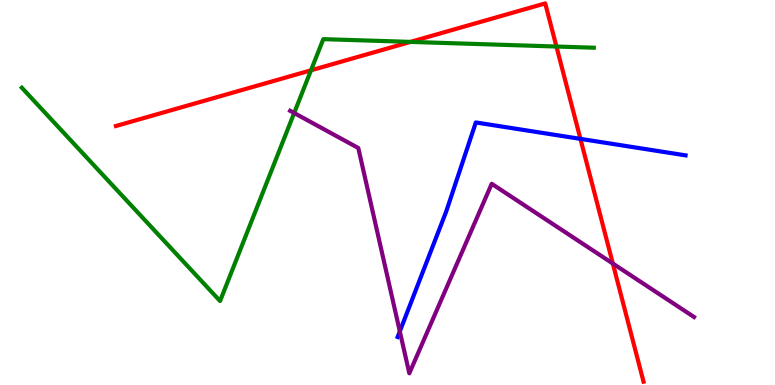[{'lines': ['blue', 'red'], 'intersections': [{'x': 7.49, 'y': 6.39}]}, {'lines': ['green', 'red'], 'intersections': [{'x': 4.01, 'y': 8.17}, {'x': 5.3, 'y': 8.91}, {'x': 7.18, 'y': 8.79}]}, {'lines': ['purple', 'red'], 'intersections': [{'x': 7.91, 'y': 3.15}]}, {'lines': ['blue', 'green'], 'intersections': []}, {'lines': ['blue', 'purple'], 'intersections': [{'x': 5.16, 'y': 1.39}]}, {'lines': ['green', 'purple'], 'intersections': [{'x': 3.8, 'y': 7.06}]}]